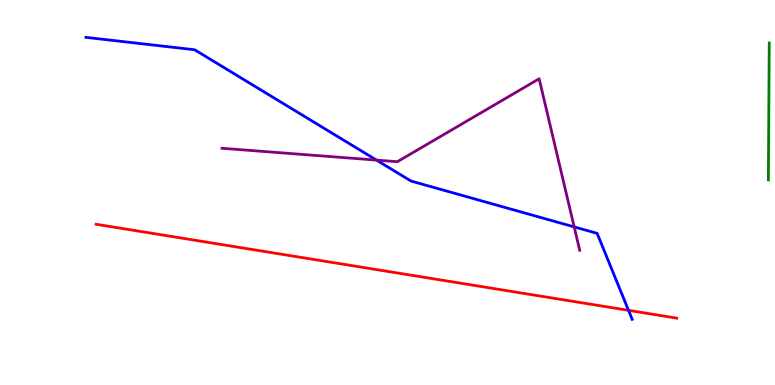[{'lines': ['blue', 'red'], 'intersections': [{'x': 8.11, 'y': 1.94}]}, {'lines': ['green', 'red'], 'intersections': []}, {'lines': ['purple', 'red'], 'intersections': []}, {'lines': ['blue', 'green'], 'intersections': []}, {'lines': ['blue', 'purple'], 'intersections': [{'x': 4.86, 'y': 5.84}, {'x': 7.41, 'y': 4.11}]}, {'lines': ['green', 'purple'], 'intersections': []}]